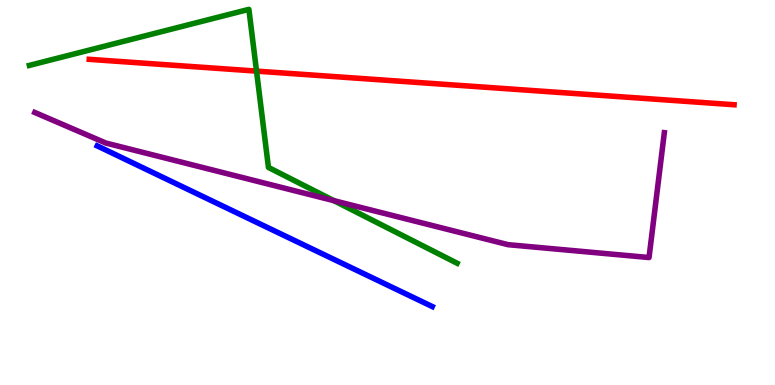[{'lines': ['blue', 'red'], 'intersections': []}, {'lines': ['green', 'red'], 'intersections': [{'x': 3.31, 'y': 8.15}]}, {'lines': ['purple', 'red'], 'intersections': []}, {'lines': ['blue', 'green'], 'intersections': []}, {'lines': ['blue', 'purple'], 'intersections': []}, {'lines': ['green', 'purple'], 'intersections': [{'x': 4.31, 'y': 4.79}]}]